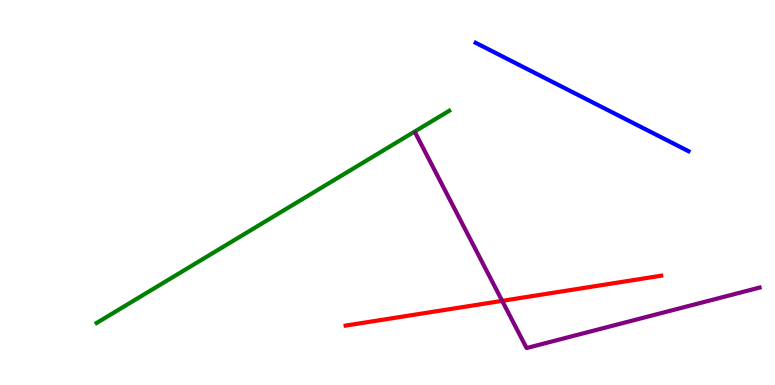[{'lines': ['blue', 'red'], 'intersections': []}, {'lines': ['green', 'red'], 'intersections': []}, {'lines': ['purple', 'red'], 'intersections': [{'x': 6.48, 'y': 2.19}]}, {'lines': ['blue', 'green'], 'intersections': []}, {'lines': ['blue', 'purple'], 'intersections': []}, {'lines': ['green', 'purple'], 'intersections': []}]